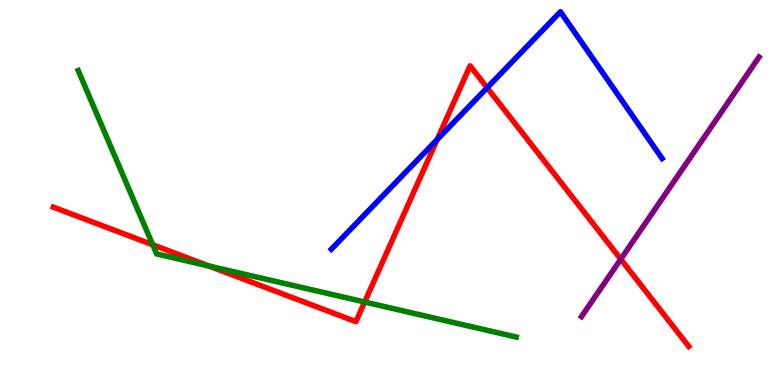[{'lines': ['blue', 'red'], 'intersections': [{'x': 5.64, 'y': 6.38}, {'x': 6.29, 'y': 7.72}]}, {'lines': ['green', 'red'], 'intersections': [{'x': 1.97, 'y': 3.64}, {'x': 2.69, 'y': 3.09}, {'x': 4.71, 'y': 2.16}]}, {'lines': ['purple', 'red'], 'intersections': [{'x': 8.01, 'y': 3.27}]}, {'lines': ['blue', 'green'], 'intersections': []}, {'lines': ['blue', 'purple'], 'intersections': []}, {'lines': ['green', 'purple'], 'intersections': []}]